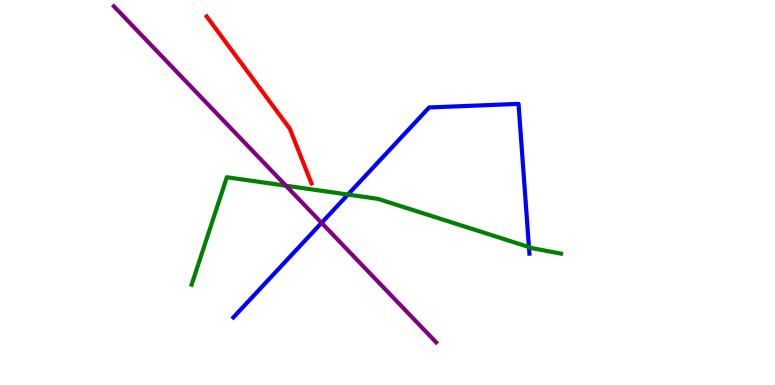[{'lines': ['blue', 'red'], 'intersections': []}, {'lines': ['green', 'red'], 'intersections': []}, {'lines': ['purple', 'red'], 'intersections': []}, {'lines': ['blue', 'green'], 'intersections': [{'x': 4.49, 'y': 4.95}, {'x': 6.83, 'y': 3.58}]}, {'lines': ['blue', 'purple'], 'intersections': [{'x': 4.15, 'y': 4.21}]}, {'lines': ['green', 'purple'], 'intersections': [{'x': 3.69, 'y': 5.18}]}]